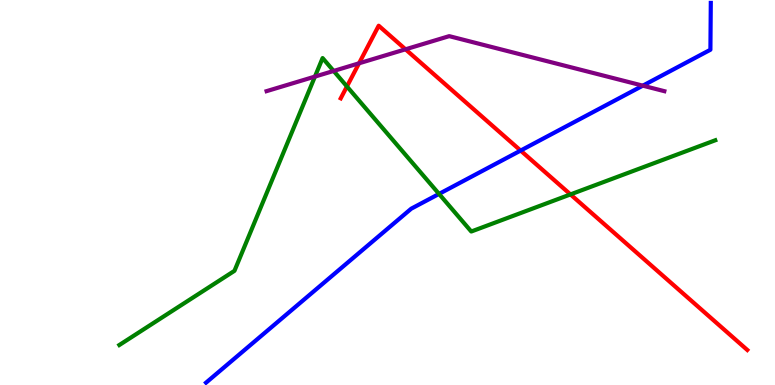[{'lines': ['blue', 'red'], 'intersections': [{'x': 6.72, 'y': 6.09}]}, {'lines': ['green', 'red'], 'intersections': [{'x': 4.48, 'y': 7.75}, {'x': 7.36, 'y': 4.95}]}, {'lines': ['purple', 'red'], 'intersections': [{'x': 4.63, 'y': 8.36}, {'x': 5.23, 'y': 8.72}]}, {'lines': ['blue', 'green'], 'intersections': [{'x': 5.67, 'y': 4.96}]}, {'lines': ['blue', 'purple'], 'intersections': [{'x': 8.29, 'y': 7.77}]}, {'lines': ['green', 'purple'], 'intersections': [{'x': 4.06, 'y': 8.01}, {'x': 4.31, 'y': 8.16}]}]